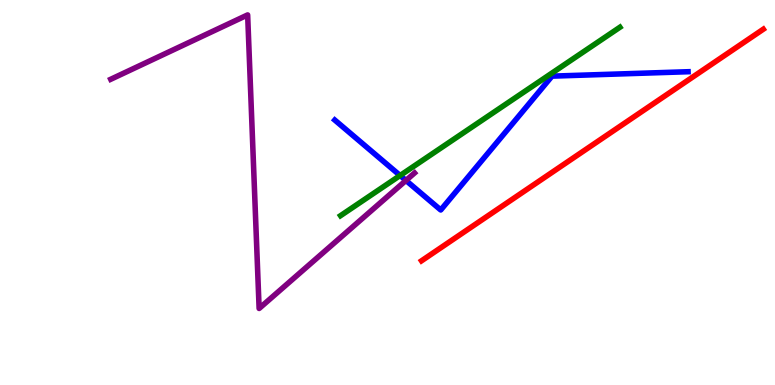[{'lines': ['blue', 'red'], 'intersections': []}, {'lines': ['green', 'red'], 'intersections': []}, {'lines': ['purple', 'red'], 'intersections': []}, {'lines': ['blue', 'green'], 'intersections': [{'x': 5.16, 'y': 5.44}]}, {'lines': ['blue', 'purple'], 'intersections': [{'x': 5.24, 'y': 5.31}]}, {'lines': ['green', 'purple'], 'intersections': []}]